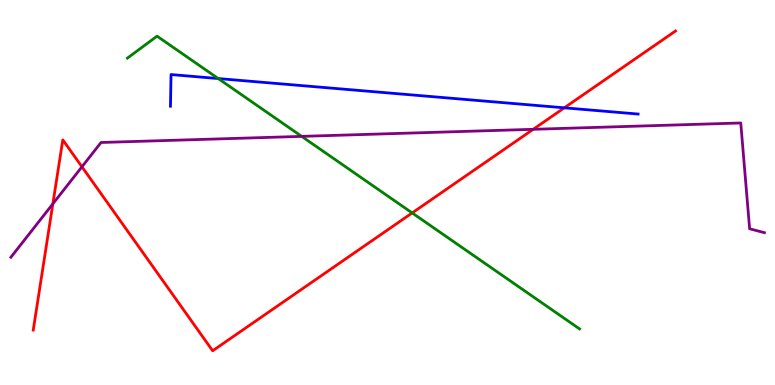[{'lines': ['blue', 'red'], 'intersections': [{'x': 7.28, 'y': 7.2}]}, {'lines': ['green', 'red'], 'intersections': [{'x': 5.32, 'y': 4.47}]}, {'lines': ['purple', 'red'], 'intersections': [{'x': 0.682, 'y': 4.71}, {'x': 1.06, 'y': 5.67}, {'x': 6.88, 'y': 6.64}]}, {'lines': ['blue', 'green'], 'intersections': [{'x': 2.82, 'y': 7.96}]}, {'lines': ['blue', 'purple'], 'intersections': []}, {'lines': ['green', 'purple'], 'intersections': [{'x': 3.89, 'y': 6.46}]}]